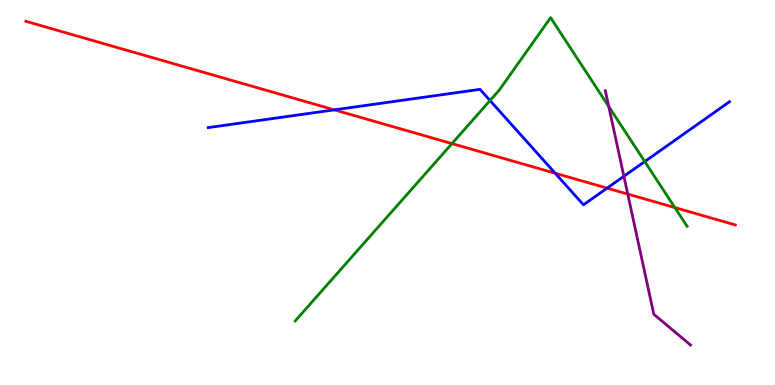[{'lines': ['blue', 'red'], 'intersections': [{'x': 4.31, 'y': 7.15}, {'x': 7.16, 'y': 5.5}, {'x': 7.83, 'y': 5.11}]}, {'lines': ['green', 'red'], 'intersections': [{'x': 5.83, 'y': 6.27}, {'x': 8.71, 'y': 4.61}]}, {'lines': ['purple', 'red'], 'intersections': [{'x': 8.1, 'y': 4.96}]}, {'lines': ['blue', 'green'], 'intersections': [{'x': 6.32, 'y': 7.39}, {'x': 8.32, 'y': 5.8}]}, {'lines': ['blue', 'purple'], 'intersections': [{'x': 8.05, 'y': 5.42}]}, {'lines': ['green', 'purple'], 'intersections': [{'x': 7.86, 'y': 7.23}]}]